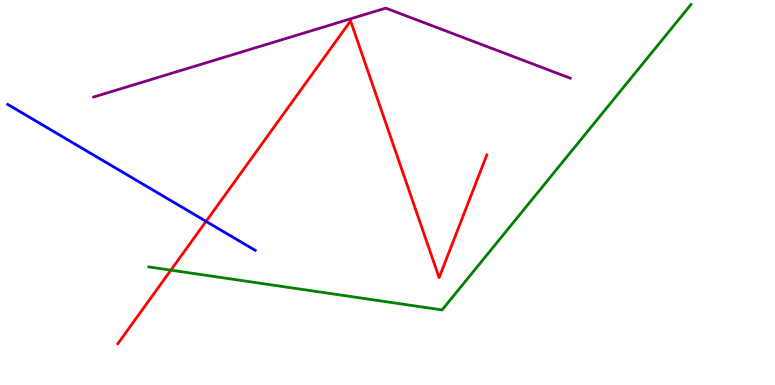[{'lines': ['blue', 'red'], 'intersections': [{'x': 2.66, 'y': 4.25}]}, {'lines': ['green', 'red'], 'intersections': [{'x': 2.2, 'y': 2.98}]}, {'lines': ['purple', 'red'], 'intersections': []}, {'lines': ['blue', 'green'], 'intersections': []}, {'lines': ['blue', 'purple'], 'intersections': []}, {'lines': ['green', 'purple'], 'intersections': []}]